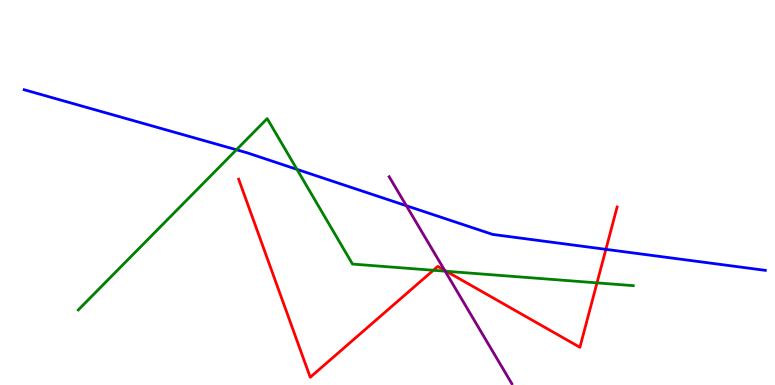[{'lines': ['blue', 'red'], 'intersections': [{'x': 7.82, 'y': 3.52}]}, {'lines': ['green', 'red'], 'intersections': [{'x': 5.59, 'y': 2.98}, {'x': 5.76, 'y': 2.95}, {'x': 7.7, 'y': 2.65}]}, {'lines': ['purple', 'red'], 'intersections': [{'x': 5.74, 'y': 2.98}]}, {'lines': ['blue', 'green'], 'intersections': [{'x': 3.05, 'y': 6.11}, {'x': 3.83, 'y': 5.6}]}, {'lines': ['blue', 'purple'], 'intersections': [{'x': 5.24, 'y': 4.66}]}, {'lines': ['green', 'purple'], 'intersections': [{'x': 5.74, 'y': 2.96}]}]